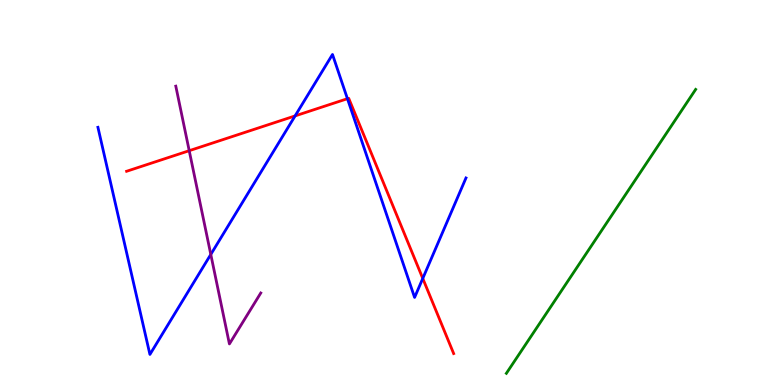[{'lines': ['blue', 'red'], 'intersections': [{'x': 3.81, 'y': 6.99}, {'x': 4.48, 'y': 7.44}, {'x': 5.46, 'y': 2.77}]}, {'lines': ['green', 'red'], 'intersections': []}, {'lines': ['purple', 'red'], 'intersections': [{'x': 2.44, 'y': 6.09}]}, {'lines': ['blue', 'green'], 'intersections': []}, {'lines': ['blue', 'purple'], 'intersections': [{'x': 2.72, 'y': 3.39}]}, {'lines': ['green', 'purple'], 'intersections': []}]